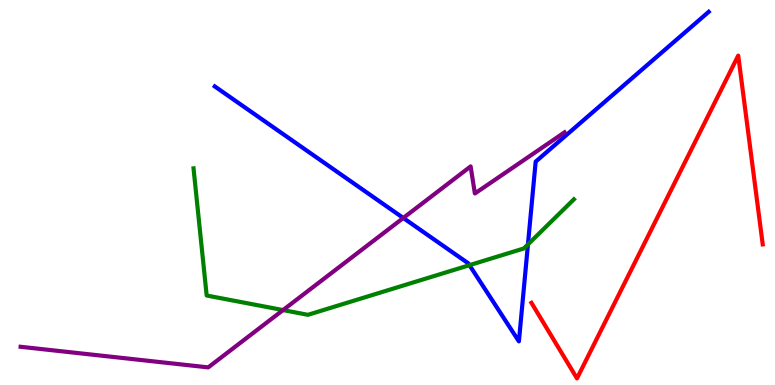[{'lines': ['blue', 'red'], 'intersections': []}, {'lines': ['green', 'red'], 'intersections': []}, {'lines': ['purple', 'red'], 'intersections': []}, {'lines': ['blue', 'green'], 'intersections': [{'x': 6.06, 'y': 3.11}, {'x': 6.81, 'y': 3.65}]}, {'lines': ['blue', 'purple'], 'intersections': [{'x': 5.2, 'y': 4.34}]}, {'lines': ['green', 'purple'], 'intersections': [{'x': 3.65, 'y': 1.95}]}]